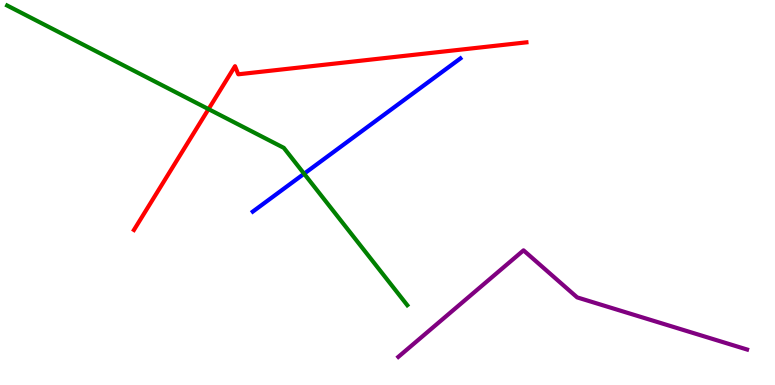[{'lines': ['blue', 'red'], 'intersections': []}, {'lines': ['green', 'red'], 'intersections': [{'x': 2.69, 'y': 7.17}]}, {'lines': ['purple', 'red'], 'intersections': []}, {'lines': ['blue', 'green'], 'intersections': [{'x': 3.92, 'y': 5.49}]}, {'lines': ['blue', 'purple'], 'intersections': []}, {'lines': ['green', 'purple'], 'intersections': []}]